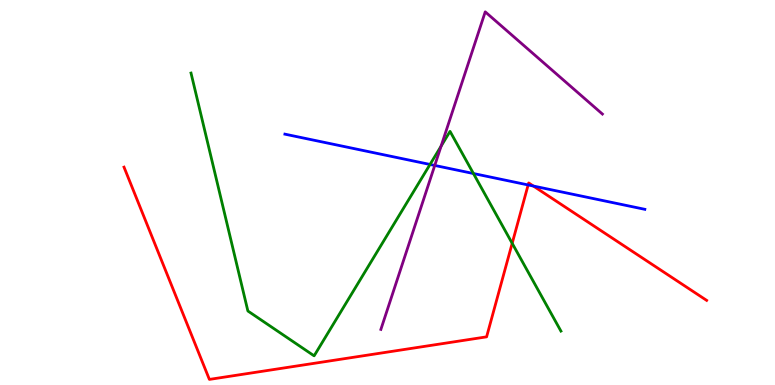[{'lines': ['blue', 'red'], 'intersections': [{'x': 6.81, 'y': 5.2}, {'x': 6.88, 'y': 5.17}]}, {'lines': ['green', 'red'], 'intersections': [{'x': 6.61, 'y': 3.68}]}, {'lines': ['purple', 'red'], 'intersections': []}, {'lines': ['blue', 'green'], 'intersections': [{'x': 5.55, 'y': 5.73}, {'x': 6.11, 'y': 5.49}]}, {'lines': ['blue', 'purple'], 'intersections': [{'x': 5.61, 'y': 5.7}]}, {'lines': ['green', 'purple'], 'intersections': [{'x': 5.69, 'y': 6.2}]}]